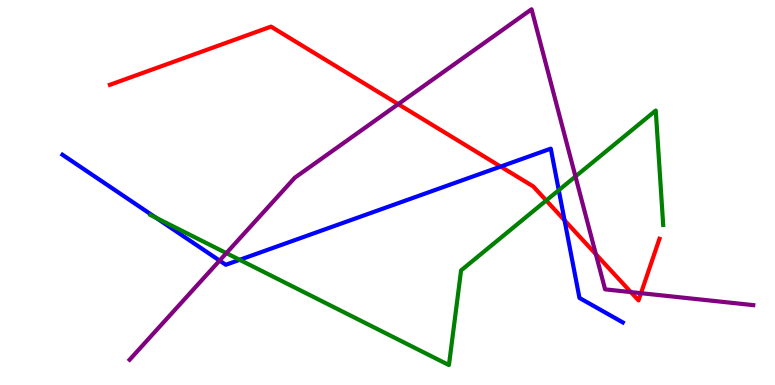[{'lines': ['blue', 'red'], 'intersections': [{'x': 6.46, 'y': 5.67}, {'x': 7.28, 'y': 4.28}]}, {'lines': ['green', 'red'], 'intersections': [{'x': 7.05, 'y': 4.79}]}, {'lines': ['purple', 'red'], 'intersections': [{'x': 5.14, 'y': 7.3}, {'x': 7.69, 'y': 3.4}, {'x': 8.14, 'y': 2.41}, {'x': 8.27, 'y': 2.39}]}, {'lines': ['blue', 'green'], 'intersections': [{'x': 2.01, 'y': 4.35}, {'x': 3.09, 'y': 3.25}, {'x': 7.21, 'y': 5.06}]}, {'lines': ['blue', 'purple'], 'intersections': [{'x': 2.83, 'y': 3.23}]}, {'lines': ['green', 'purple'], 'intersections': [{'x': 2.92, 'y': 3.43}, {'x': 7.43, 'y': 5.42}]}]